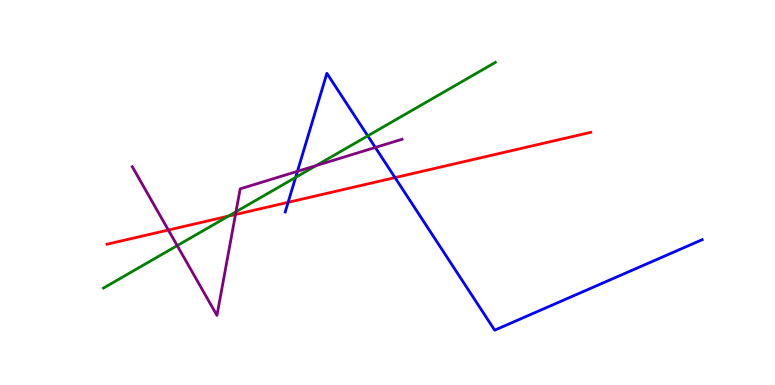[{'lines': ['blue', 'red'], 'intersections': [{'x': 3.72, 'y': 4.74}, {'x': 5.1, 'y': 5.39}]}, {'lines': ['green', 'red'], 'intersections': [{'x': 2.95, 'y': 4.39}]}, {'lines': ['purple', 'red'], 'intersections': [{'x': 2.17, 'y': 4.03}, {'x': 3.04, 'y': 4.43}]}, {'lines': ['blue', 'green'], 'intersections': [{'x': 3.81, 'y': 5.39}, {'x': 4.75, 'y': 6.47}]}, {'lines': ['blue', 'purple'], 'intersections': [{'x': 3.84, 'y': 5.55}, {'x': 4.84, 'y': 6.17}]}, {'lines': ['green', 'purple'], 'intersections': [{'x': 2.29, 'y': 3.62}, {'x': 3.04, 'y': 4.5}, {'x': 4.08, 'y': 5.7}]}]